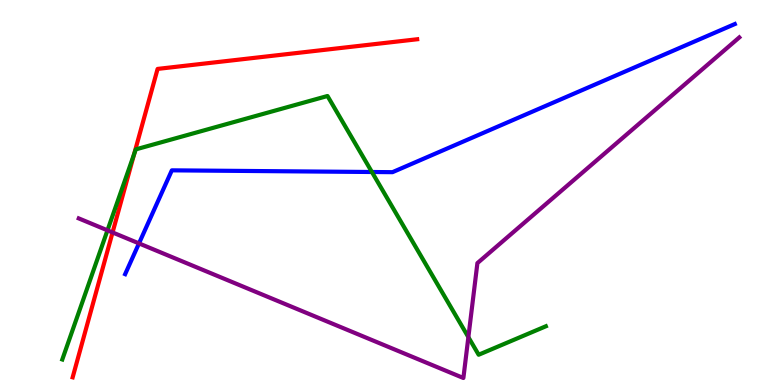[{'lines': ['blue', 'red'], 'intersections': []}, {'lines': ['green', 'red'], 'intersections': [{'x': 1.73, 'y': 6.0}]}, {'lines': ['purple', 'red'], 'intersections': [{'x': 1.45, 'y': 3.96}]}, {'lines': ['blue', 'green'], 'intersections': [{'x': 4.8, 'y': 5.53}]}, {'lines': ['blue', 'purple'], 'intersections': [{'x': 1.79, 'y': 3.68}]}, {'lines': ['green', 'purple'], 'intersections': [{'x': 1.39, 'y': 4.02}, {'x': 6.04, 'y': 1.24}]}]